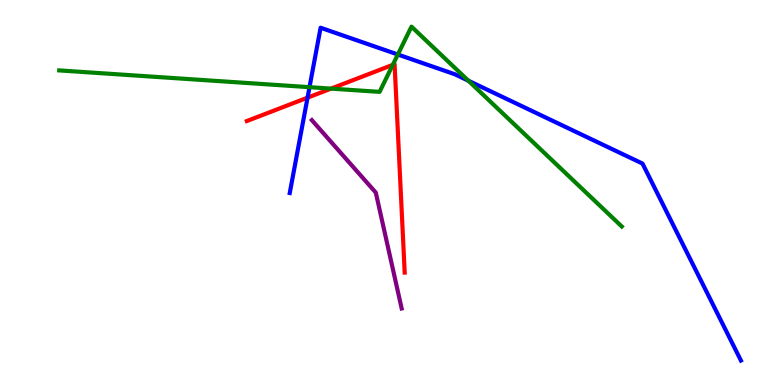[{'lines': ['blue', 'red'], 'intersections': [{'x': 3.97, 'y': 7.46}]}, {'lines': ['green', 'red'], 'intersections': [{'x': 4.27, 'y': 7.7}, {'x': 5.07, 'y': 8.32}]}, {'lines': ['purple', 'red'], 'intersections': []}, {'lines': ['blue', 'green'], 'intersections': [{'x': 3.99, 'y': 7.74}, {'x': 5.13, 'y': 8.58}, {'x': 6.04, 'y': 7.9}]}, {'lines': ['blue', 'purple'], 'intersections': []}, {'lines': ['green', 'purple'], 'intersections': []}]